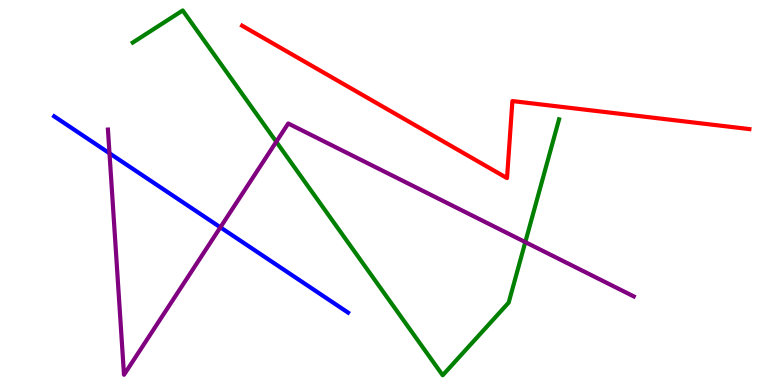[{'lines': ['blue', 'red'], 'intersections': []}, {'lines': ['green', 'red'], 'intersections': []}, {'lines': ['purple', 'red'], 'intersections': []}, {'lines': ['blue', 'green'], 'intersections': []}, {'lines': ['blue', 'purple'], 'intersections': [{'x': 1.41, 'y': 6.02}, {'x': 2.84, 'y': 4.1}]}, {'lines': ['green', 'purple'], 'intersections': [{'x': 3.57, 'y': 6.32}, {'x': 6.78, 'y': 3.71}]}]